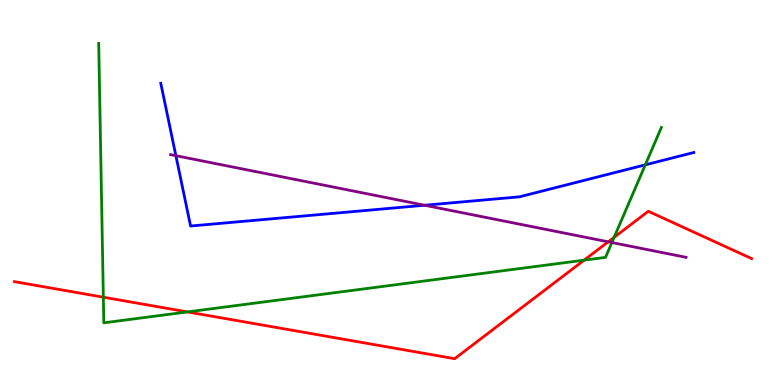[{'lines': ['blue', 'red'], 'intersections': []}, {'lines': ['green', 'red'], 'intersections': [{'x': 1.33, 'y': 2.28}, {'x': 2.42, 'y': 1.9}, {'x': 7.54, 'y': 3.24}, {'x': 7.92, 'y': 3.84}]}, {'lines': ['purple', 'red'], 'intersections': [{'x': 7.85, 'y': 3.72}]}, {'lines': ['blue', 'green'], 'intersections': [{'x': 8.33, 'y': 5.72}]}, {'lines': ['blue', 'purple'], 'intersections': [{'x': 2.27, 'y': 5.96}, {'x': 5.48, 'y': 4.67}]}, {'lines': ['green', 'purple'], 'intersections': [{'x': 7.9, 'y': 3.7}]}]